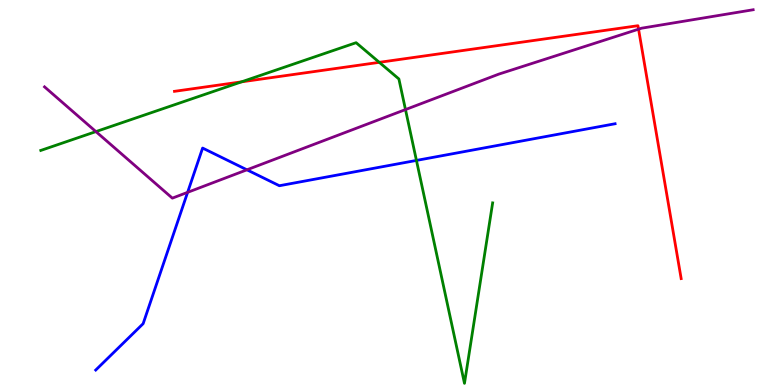[{'lines': ['blue', 'red'], 'intersections': []}, {'lines': ['green', 'red'], 'intersections': [{'x': 3.12, 'y': 7.87}, {'x': 4.89, 'y': 8.38}]}, {'lines': ['purple', 'red'], 'intersections': [{'x': 8.24, 'y': 9.24}]}, {'lines': ['blue', 'green'], 'intersections': [{'x': 5.37, 'y': 5.83}]}, {'lines': ['blue', 'purple'], 'intersections': [{'x': 2.42, 'y': 5.0}, {'x': 3.19, 'y': 5.59}]}, {'lines': ['green', 'purple'], 'intersections': [{'x': 1.24, 'y': 6.58}, {'x': 5.23, 'y': 7.15}]}]